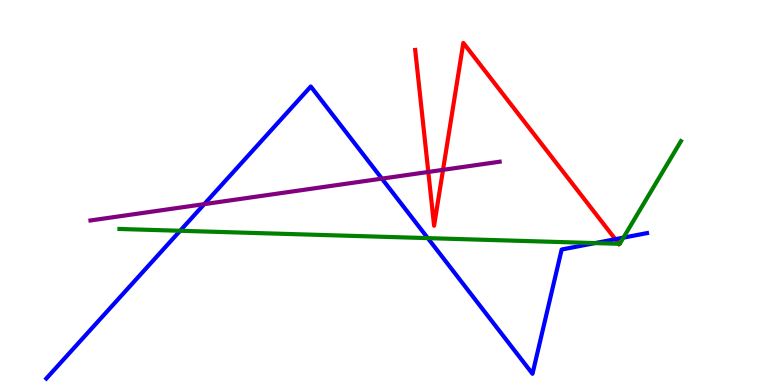[{'lines': ['blue', 'red'], 'intersections': [{'x': 7.94, 'y': 3.79}]}, {'lines': ['green', 'red'], 'intersections': [{'x': 7.99, 'y': 3.67}]}, {'lines': ['purple', 'red'], 'intersections': [{'x': 5.53, 'y': 5.53}, {'x': 5.72, 'y': 5.59}]}, {'lines': ['blue', 'green'], 'intersections': [{'x': 2.32, 'y': 4.01}, {'x': 5.52, 'y': 3.82}, {'x': 7.68, 'y': 3.69}, {'x': 8.04, 'y': 3.83}]}, {'lines': ['blue', 'purple'], 'intersections': [{'x': 2.64, 'y': 4.7}, {'x': 4.93, 'y': 5.36}]}, {'lines': ['green', 'purple'], 'intersections': []}]